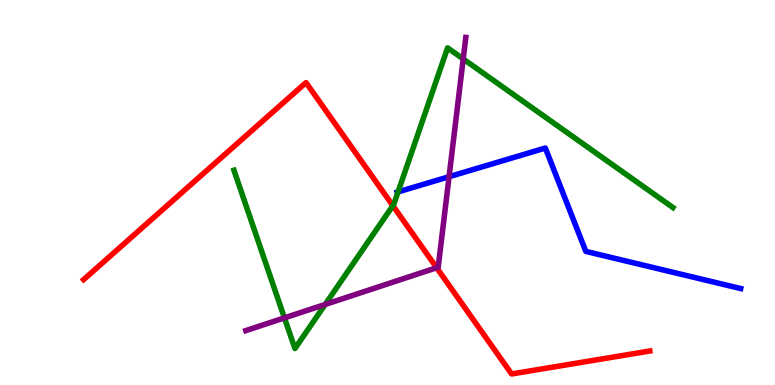[{'lines': ['blue', 'red'], 'intersections': []}, {'lines': ['green', 'red'], 'intersections': [{'x': 5.07, 'y': 4.66}]}, {'lines': ['purple', 'red'], 'intersections': [{'x': 5.63, 'y': 3.05}]}, {'lines': ['blue', 'green'], 'intersections': [{'x': 5.14, 'y': 5.02}]}, {'lines': ['blue', 'purple'], 'intersections': [{'x': 5.79, 'y': 5.41}]}, {'lines': ['green', 'purple'], 'intersections': [{'x': 3.67, 'y': 1.74}, {'x': 4.2, 'y': 2.09}, {'x': 5.98, 'y': 8.47}]}]